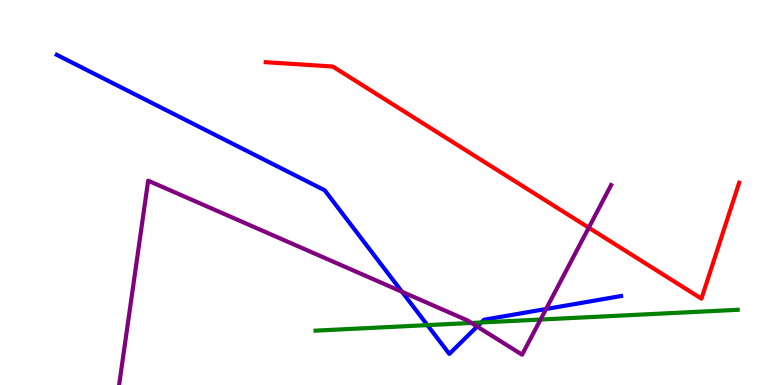[{'lines': ['blue', 'red'], 'intersections': []}, {'lines': ['green', 'red'], 'intersections': []}, {'lines': ['purple', 'red'], 'intersections': [{'x': 7.6, 'y': 4.09}]}, {'lines': ['blue', 'green'], 'intersections': [{'x': 5.51, 'y': 1.56}, {'x': 6.21, 'y': 1.62}]}, {'lines': ['blue', 'purple'], 'intersections': [{'x': 5.19, 'y': 2.42}, {'x': 6.16, 'y': 1.52}, {'x': 7.05, 'y': 1.97}]}, {'lines': ['green', 'purple'], 'intersections': [{'x': 6.08, 'y': 1.61}, {'x': 6.97, 'y': 1.7}]}]